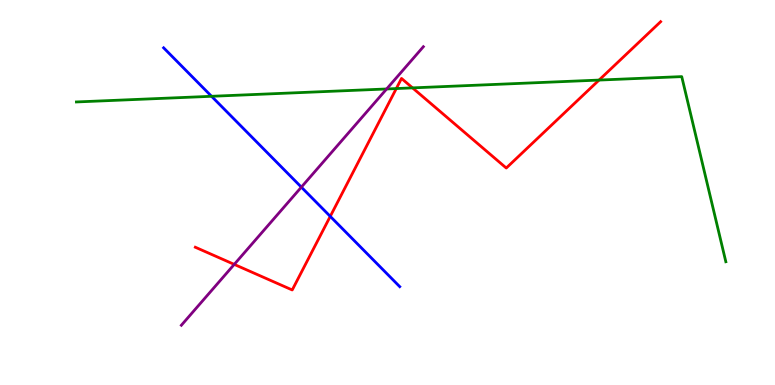[{'lines': ['blue', 'red'], 'intersections': [{'x': 4.26, 'y': 4.38}]}, {'lines': ['green', 'red'], 'intersections': [{'x': 5.11, 'y': 7.7}, {'x': 5.32, 'y': 7.72}, {'x': 7.73, 'y': 7.92}]}, {'lines': ['purple', 'red'], 'intersections': [{'x': 3.02, 'y': 3.13}]}, {'lines': ['blue', 'green'], 'intersections': [{'x': 2.73, 'y': 7.5}]}, {'lines': ['blue', 'purple'], 'intersections': [{'x': 3.89, 'y': 5.14}]}, {'lines': ['green', 'purple'], 'intersections': [{'x': 4.99, 'y': 7.69}]}]